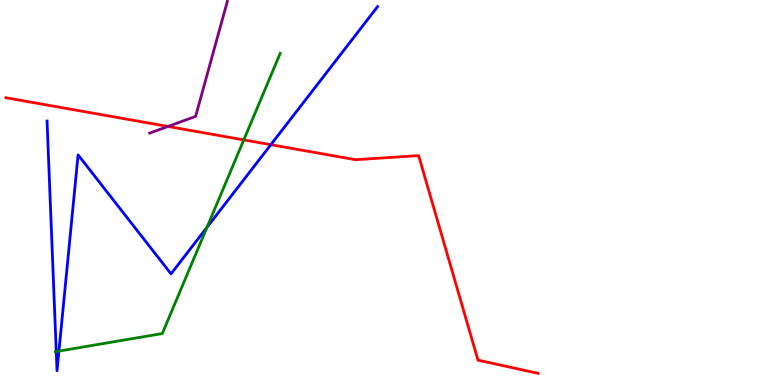[{'lines': ['blue', 'red'], 'intersections': [{'x': 3.49, 'y': 6.24}]}, {'lines': ['green', 'red'], 'intersections': [{'x': 3.15, 'y': 6.37}]}, {'lines': ['purple', 'red'], 'intersections': [{'x': 2.17, 'y': 6.72}]}, {'lines': ['blue', 'green'], 'intersections': [{'x': 0.726, 'y': 0.869}, {'x': 0.76, 'y': 0.881}, {'x': 2.67, 'y': 4.1}]}, {'lines': ['blue', 'purple'], 'intersections': []}, {'lines': ['green', 'purple'], 'intersections': []}]